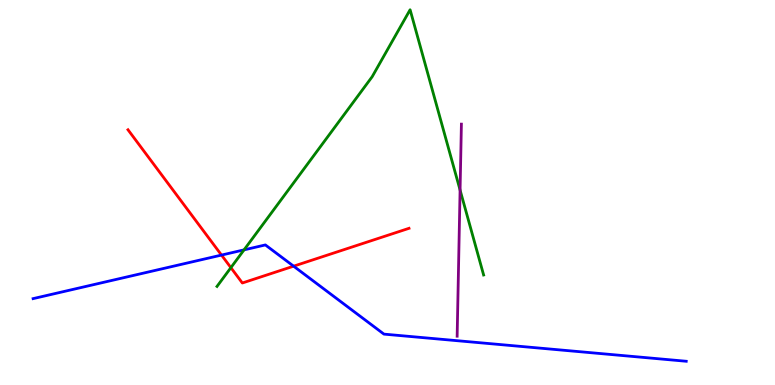[{'lines': ['blue', 'red'], 'intersections': [{'x': 2.86, 'y': 3.37}, {'x': 3.79, 'y': 3.09}]}, {'lines': ['green', 'red'], 'intersections': [{'x': 2.98, 'y': 3.05}]}, {'lines': ['purple', 'red'], 'intersections': []}, {'lines': ['blue', 'green'], 'intersections': [{'x': 3.15, 'y': 3.51}]}, {'lines': ['blue', 'purple'], 'intersections': []}, {'lines': ['green', 'purple'], 'intersections': [{'x': 5.94, 'y': 5.06}]}]